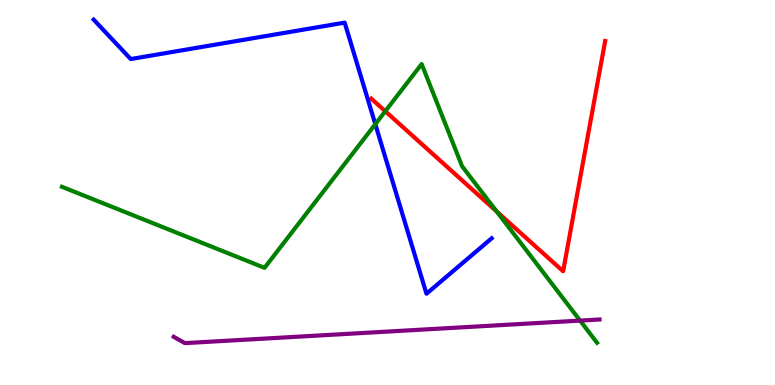[{'lines': ['blue', 'red'], 'intersections': []}, {'lines': ['green', 'red'], 'intersections': [{'x': 4.97, 'y': 7.11}, {'x': 6.41, 'y': 4.51}]}, {'lines': ['purple', 'red'], 'intersections': []}, {'lines': ['blue', 'green'], 'intersections': [{'x': 4.84, 'y': 6.77}]}, {'lines': ['blue', 'purple'], 'intersections': []}, {'lines': ['green', 'purple'], 'intersections': [{'x': 7.49, 'y': 1.67}]}]